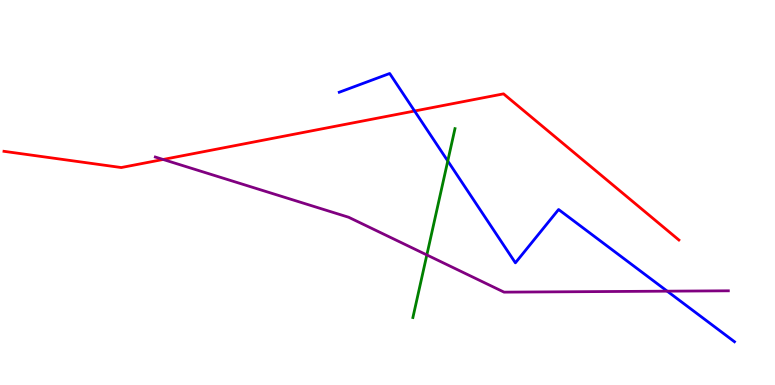[{'lines': ['blue', 'red'], 'intersections': [{'x': 5.35, 'y': 7.12}]}, {'lines': ['green', 'red'], 'intersections': []}, {'lines': ['purple', 'red'], 'intersections': [{'x': 2.1, 'y': 5.86}]}, {'lines': ['blue', 'green'], 'intersections': [{'x': 5.78, 'y': 5.82}]}, {'lines': ['blue', 'purple'], 'intersections': [{'x': 8.61, 'y': 2.44}]}, {'lines': ['green', 'purple'], 'intersections': [{'x': 5.51, 'y': 3.38}]}]